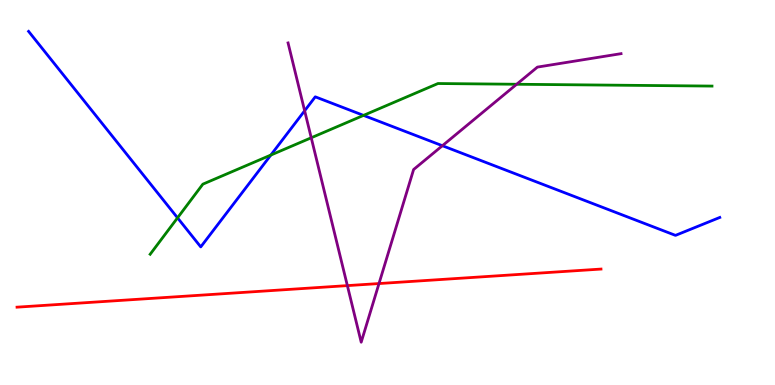[{'lines': ['blue', 'red'], 'intersections': []}, {'lines': ['green', 'red'], 'intersections': []}, {'lines': ['purple', 'red'], 'intersections': [{'x': 4.48, 'y': 2.58}, {'x': 4.89, 'y': 2.64}]}, {'lines': ['blue', 'green'], 'intersections': [{'x': 2.29, 'y': 4.34}, {'x': 3.49, 'y': 5.97}, {'x': 4.69, 'y': 7.0}]}, {'lines': ['blue', 'purple'], 'intersections': [{'x': 3.93, 'y': 7.12}, {'x': 5.71, 'y': 6.22}]}, {'lines': ['green', 'purple'], 'intersections': [{'x': 4.02, 'y': 6.42}, {'x': 6.67, 'y': 7.81}]}]